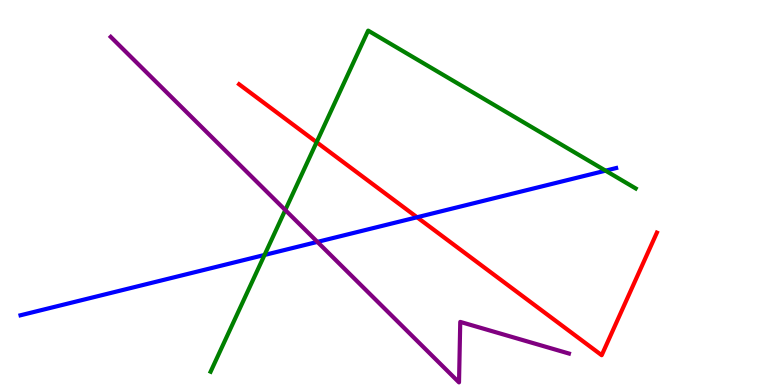[{'lines': ['blue', 'red'], 'intersections': [{'x': 5.38, 'y': 4.36}]}, {'lines': ['green', 'red'], 'intersections': [{'x': 4.09, 'y': 6.31}]}, {'lines': ['purple', 'red'], 'intersections': []}, {'lines': ['blue', 'green'], 'intersections': [{'x': 3.41, 'y': 3.38}, {'x': 7.81, 'y': 5.57}]}, {'lines': ['blue', 'purple'], 'intersections': [{'x': 4.1, 'y': 3.72}]}, {'lines': ['green', 'purple'], 'intersections': [{'x': 3.68, 'y': 4.54}]}]